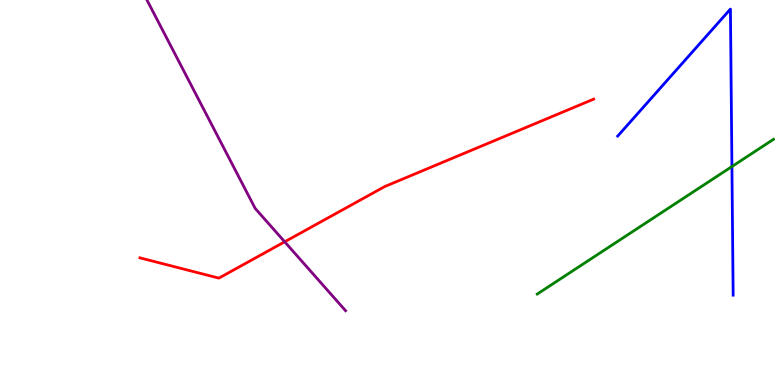[{'lines': ['blue', 'red'], 'intersections': []}, {'lines': ['green', 'red'], 'intersections': []}, {'lines': ['purple', 'red'], 'intersections': [{'x': 3.67, 'y': 3.72}]}, {'lines': ['blue', 'green'], 'intersections': [{'x': 9.44, 'y': 5.67}]}, {'lines': ['blue', 'purple'], 'intersections': []}, {'lines': ['green', 'purple'], 'intersections': []}]